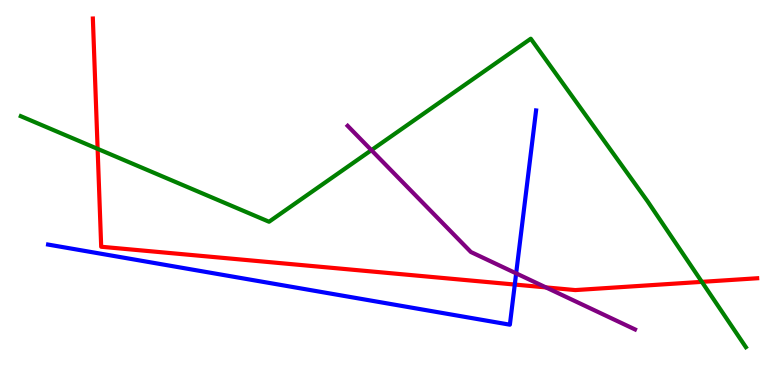[{'lines': ['blue', 'red'], 'intersections': [{'x': 6.64, 'y': 2.61}]}, {'lines': ['green', 'red'], 'intersections': [{'x': 1.26, 'y': 6.13}, {'x': 9.06, 'y': 2.68}]}, {'lines': ['purple', 'red'], 'intersections': [{'x': 7.04, 'y': 2.54}]}, {'lines': ['blue', 'green'], 'intersections': []}, {'lines': ['blue', 'purple'], 'intersections': [{'x': 6.66, 'y': 2.9}]}, {'lines': ['green', 'purple'], 'intersections': [{'x': 4.79, 'y': 6.1}]}]